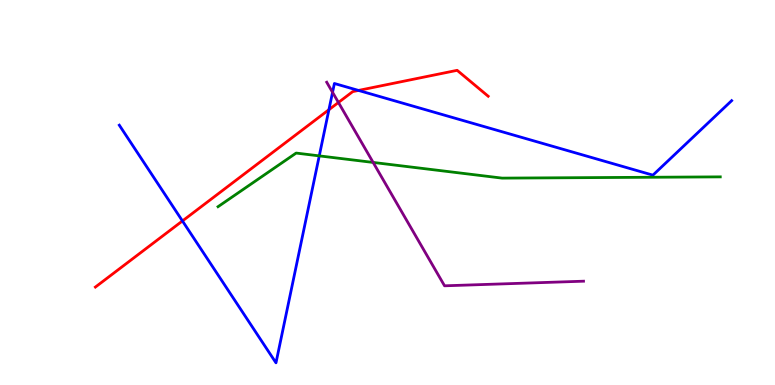[{'lines': ['blue', 'red'], 'intersections': [{'x': 2.35, 'y': 4.26}, {'x': 4.24, 'y': 7.15}, {'x': 4.63, 'y': 7.65}]}, {'lines': ['green', 'red'], 'intersections': []}, {'lines': ['purple', 'red'], 'intersections': [{'x': 4.37, 'y': 7.34}]}, {'lines': ['blue', 'green'], 'intersections': [{'x': 4.12, 'y': 5.95}]}, {'lines': ['blue', 'purple'], 'intersections': [{'x': 4.29, 'y': 7.6}]}, {'lines': ['green', 'purple'], 'intersections': [{'x': 4.81, 'y': 5.78}]}]